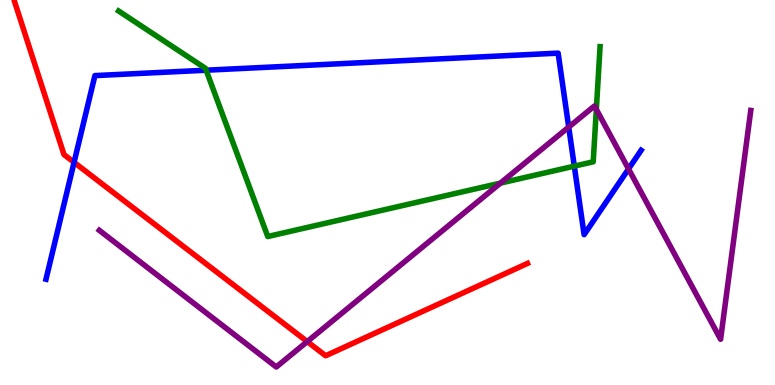[{'lines': ['blue', 'red'], 'intersections': [{'x': 0.956, 'y': 5.78}]}, {'lines': ['green', 'red'], 'intersections': []}, {'lines': ['purple', 'red'], 'intersections': [{'x': 3.96, 'y': 1.13}]}, {'lines': ['blue', 'green'], 'intersections': [{'x': 2.66, 'y': 8.18}, {'x': 7.41, 'y': 5.68}]}, {'lines': ['blue', 'purple'], 'intersections': [{'x': 7.34, 'y': 6.7}, {'x': 8.11, 'y': 5.61}]}, {'lines': ['green', 'purple'], 'intersections': [{'x': 6.46, 'y': 5.24}, {'x': 7.69, 'y': 7.16}]}]